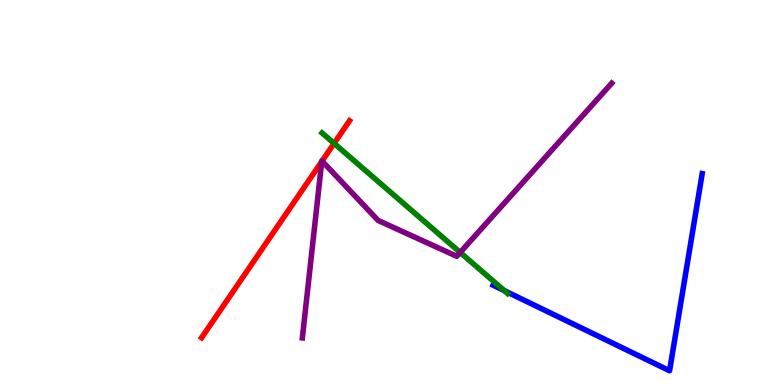[{'lines': ['blue', 'red'], 'intersections': []}, {'lines': ['green', 'red'], 'intersections': [{'x': 4.31, 'y': 6.28}]}, {'lines': ['purple', 'red'], 'intersections': [{'x': 4.15, 'y': 5.81}, {'x': 4.16, 'y': 5.82}]}, {'lines': ['blue', 'green'], 'intersections': [{'x': 6.51, 'y': 2.45}]}, {'lines': ['blue', 'purple'], 'intersections': []}, {'lines': ['green', 'purple'], 'intersections': [{'x': 5.94, 'y': 3.44}]}]